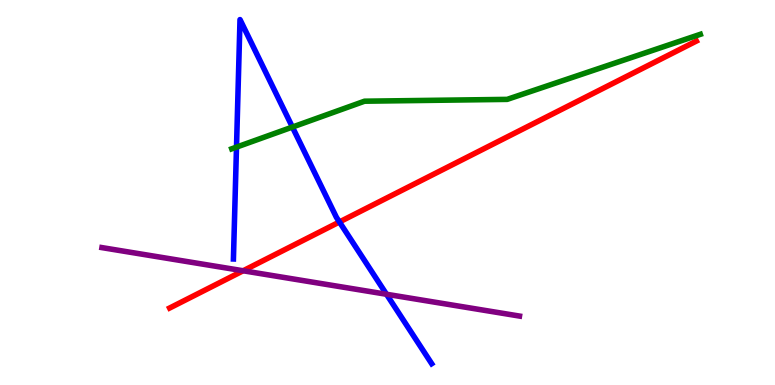[{'lines': ['blue', 'red'], 'intersections': [{'x': 4.38, 'y': 4.23}]}, {'lines': ['green', 'red'], 'intersections': []}, {'lines': ['purple', 'red'], 'intersections': [{'x': 3.14, 'y': 2.97}]}, {'lines': ['blue', 'green'], 'intersections': [{'x': 3.05, 'y': 6.18}, {'x': 3.77, 'y': 6.7}]}, {'lines': ['blue', 'purple'], 'intersections': [{'x': 4.99, 'y': 2.36}]}, {'lines': ['green', 'purple'], 'intersections': []}]